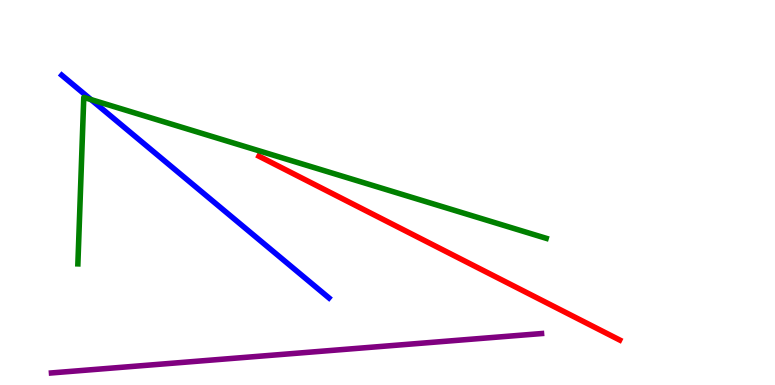[{'lines': ['blue', 'red'], 'intersections': []}, {'lines': ['green', 'red'], 'intersections': []}, {'lines': ['purple', 'red'], 'intersections': []}, {'lines': ['blue', 'green'], 'intersections': [{'x': 1.17, 'y': 7.41}]}, {'lines': ['blue', 'purple'], 'intersections': []}, {'lines': ['green', 'purple'], 'intersections': []}]